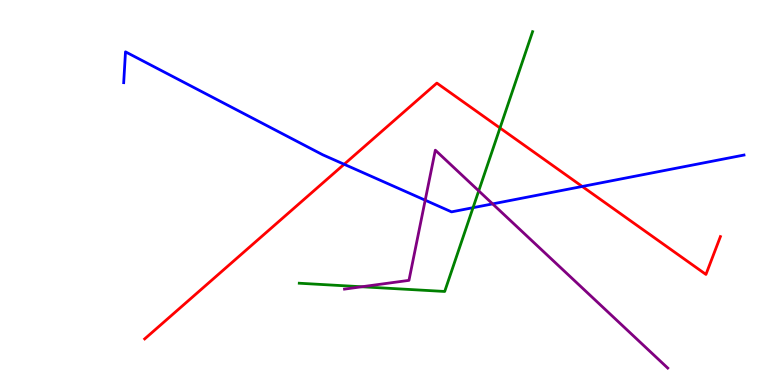[{'lines': ['blue', 'red'], 'intersections': [{'x': 4.44, 'y': 5.73}, {'x': 7.51, 'y': 5.16}]}, {'lines': ['green', 'red'], 'intersections': [{'x': 6.45, 'y': 6.68}]}, {'lines': ['purple', 'red'], 'intersections': []}, {'lines': ['blue', 'green'], 'intersections': [{'x': 6.1, 'y': 4.61}]}, {'lines': ['blue', 'purple'], 'intersections': [{'x': 5.49, 'y': 4.8}, {'x': 6.36, 'y': 4.7}]}, {'lines': ['green', 'purple'], 'intersections': [{'x': 4.67, 'y': 2.55}, {'x': 6.18, 'y': 5.04}]}]